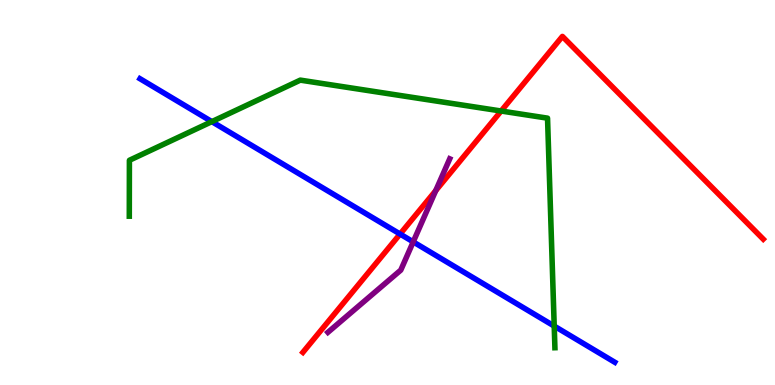[{'lines': ['blue', 'red'], 'intersections': [{'x': 5.16, 'y': 3.92}]}, {'lines': ['green', 'red'], 'intersections': [{'x': 6.47, 'y': 7.12}]}, {'lines': ['purple', 'red'], 'intersections': [{'x': 5.62, 'y': 5.05}]}, {'lines': ['blue', 'green'], 'intersections': [{'x': 2.73, 'y': 6.84}, {'x': 7.15, 'y': 1.53}]}, {'lines': ['blue', 'purple'], 'intersections': [{'x': 5.33, 'y': 3.72}]}, {'lines': ['green', 'purple'], 'intersections': []}]